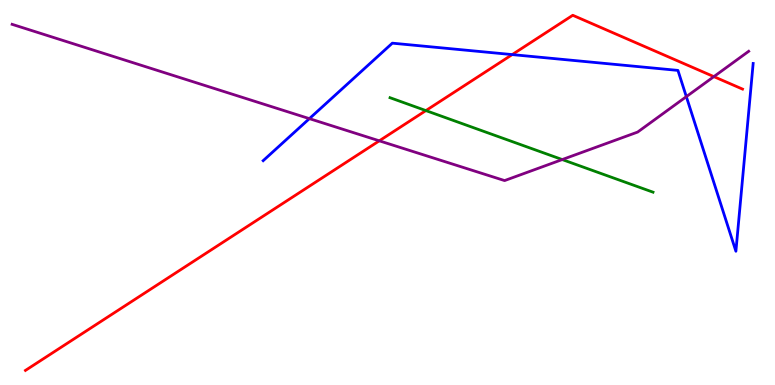[{'lines': ['blue', 'red'], 'intersections': [{'x': 6.61, 'y': 8.58}]}, {'lines': ['green', 'red'], 'intersections': [{'x': 5.5, 'y': 7.13}]}, {'lines': ['purple', 'red'], 'intersections': [{'x': 4.89, 'y': 6.34}, {'x': 9.21, 'y': 8.01}]}, {'lines': ['blue', 'green'], 'intersections': []}, {'lines': ['blue', 'purple'], 'intersections': [{'x': 3.99, 'y': 6.92}, {'x': 8.86, 'y': 7.49}]}, {'lines': ['green', 'purple'], 'intersections': [{'x': 7.25, 'y': 5.86}]}]